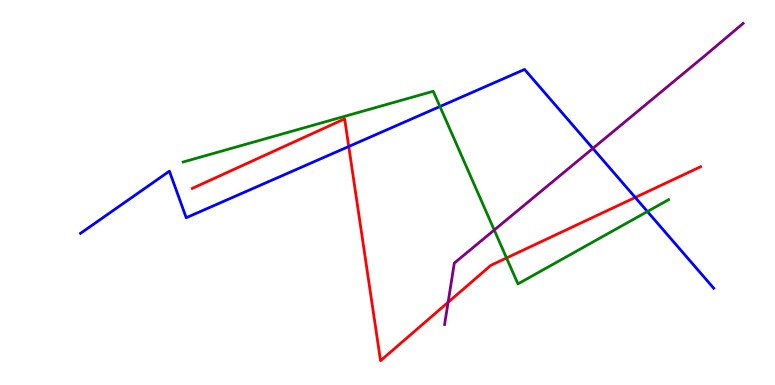[{'lines': ['blue', 'red'], 'intersections': [{'x': 4.5, 'y': 6.19}, {'x': 8.2, 'y': 4.87}]}, {'lines': ['green', 'red'], 'intersections': [{'x': 6.54, 'y': 3.3}]}, {'lines': ['purple', 'red'], 'intersections': [{'x': 5.78, 'y': 2.15}]}, {'lines': ['blue', 'green'], 'intersections': [{'x': 5.68, 'y': 7.23}, {'x': 8.35, 'y': 4.51}]}, {'lines': ['blue', 'purple'], 'intersections': [{'x': 7.65, 'y': 6.15}]}, {'lines': ['green', 'purple'], 'intersections': [{'x': 6.38, 'y': 4.03}]}]